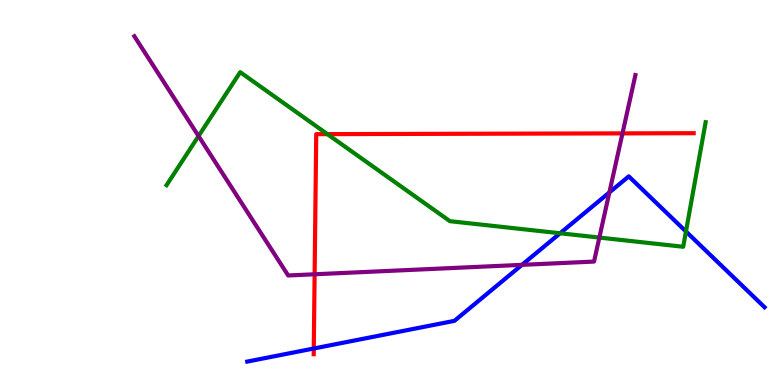[{'lines': ['blue', 'red'], 'intersections': [{'x': 4.05, 'y': 0.948}]}, {'lines': ['green', 'red'], 'intersections': [{'x': 4.22, 'y': 6.52}]}, {'lines': ['purple', 'red'], 'intersections': [{'x': 4.06, 'y': 2.88}, {'x': 8.03, 'y': 6.54}]}, {'lines': ['blue', 'green'], 'intersections': [{'x': 7.23, 'y': 3.94}, {'x': 8.85, 'y': 3.99}]}, {'lines': ['blue', 'purple'], 'intersections': [{'x': 6.74, 'y': 3.12}, {'x': 7.86, 'y': 5.0}]}, {'lines': ['green', 'purple'], 'intersections': [{'x': 2.56, 'y': 6.47}, {'x': 7.73, 'y': 3.83}]}]